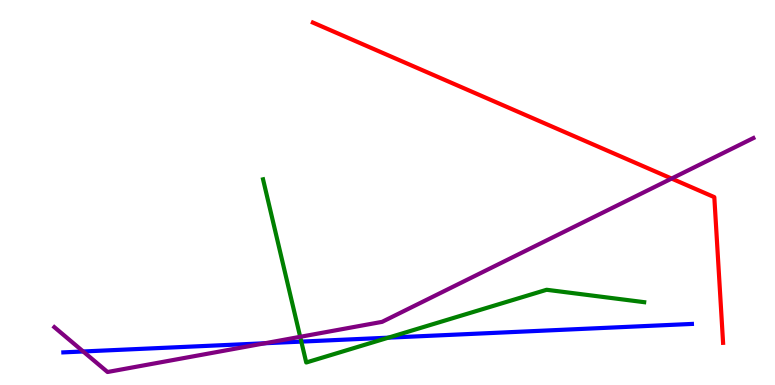[{'lines': ['blue', 'red'], 'intersections': []}, {'lines': ['green', 'red'], 'intersections': []}, {'lines': ['purple', 'red'], 'intersections': [{'x': 8.67, 'y': 5.36}]}, {'lines': ['blue', 'green'], 'intersections': [{'x': 3.89, 'y': 1.13}, {'x': 5.01, 'y': 1.23}]}, {'lines': ['blue', 'purple'], 'intersections': [{'x': 1.07, 'y': 0.871}, {'x': 3.42, 'y': 1.08}]}, {'lines': ['green', 'purple'], 'intersections': [{'x': 3.87, 'y': 1.25}]}]